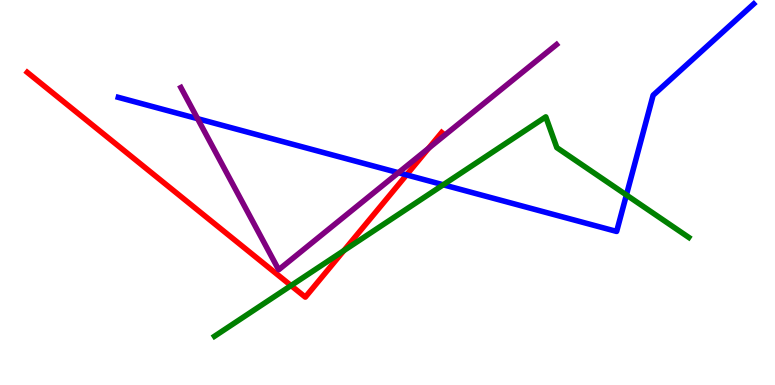[{'lines': ['blue', 'red'], 'intersections': [{'x': 5.25, 'y': 5.46}]}, {'lines': ['green', 'red'], 'intersections': [{'x': 3.76, 'y': 2.58}, {'x': 4.44, 'y': 3.49}]}, {'lines': ['purple', 'red'], 'intersections': [{'x': 5.53, 'y': 6.15}]}, {'lines': ['blue', 'green'], 'intersections': [{'x': 5.72, 'y': 5.2}, {'x': 8.08, 'y': 4.94}]}, {'lines': ['blue', 'purple'], 'intersections': [{'x': 2.55, 'y': 6.92}, {'x': 5.14, 'y': 5.51}]}, {'lines': ['green', 'purple'], 'intersections': []}]